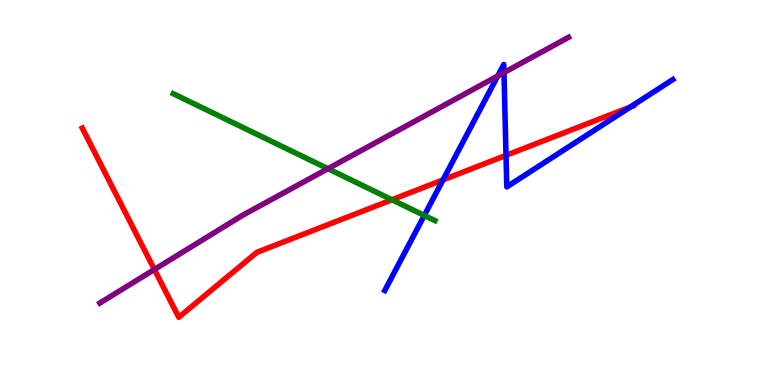[{'lines': ['blue', 'red'], 'intersections': [{'x': 5.72, 'y': 5.33}, {'x': 6.53, 'y': 5.96}, {'x': 8.14, 'y': 7.22}]}, {'lines': ['green', 'red'], 'intersections': [{'x': 5.06, 'y': 4.81}]}, {'lines': ['purple', 'red'], 'intersections': [{'x': 1.99, 'y': 3.0}]}, {'lines': ['blue', 'green'], 'intersections': [{'x': 5.47, 'y': 4.4}]}, {'lines': ['blue', 'purple'], 'intersections': [{'x': 6.42, 'y': 8.03}, {'x': 6.5, 'y': 8.11}]}, {'lines': ['green', 'purple'], 'intersections': [{'x': 4.23, 'y': 5.62}]}]